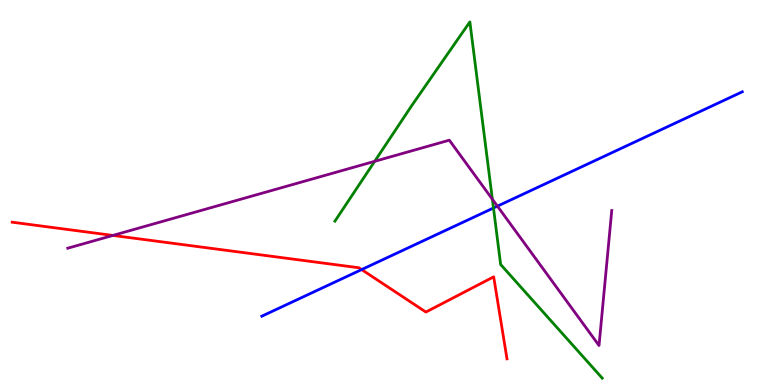[{'lines': ['blue', 'red'], 'intersections': [{'x': 4.67, 'y': 3.0}]}, {'lines': ['green', 'red'], 'intersections': []}, {'lines': ['purple', 'red'], 'intersections': [{'x': 1.46, 'y': 3.88}]}, {'lines': ['blue', 'green'], 'intersections': [{'x': 6.37, 'y': 4.6}]}, {'lines': ['blue', 'purple'], 'intersections': [{'x': 6.42, 'y': 4.65}]}, {'lines': ['green', 'purple'], 'intersections': [{'x': 4.83, 'y': 5.81}, {'x': 6.35, 'y': 4.83}]}]